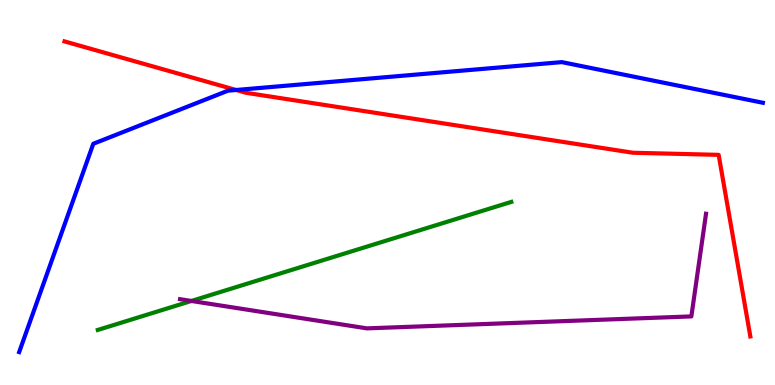[{'lines': ['blue', 'red'], 'intersections': [{'x': 3.05, 'y': 7.66}]}, {'lines': ['green', 'red'], 'intersections': []}, {'lines': ['purple', 'red'], 'intersections': []}, {'lines': ['blue', 'green'], 'intersections': []}, {'lines': ['blue', 'purple'], 'intersections': []}, {'lines': ['green', 'purple'], 'intersections': [{'x': 2.47, 'y': 2.18}]}]